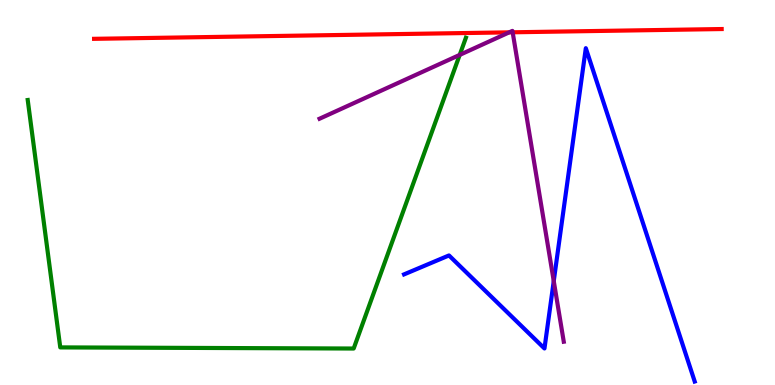[{'lines': ['blue', 'red'], 'intersections': []}, {'lines': ['green', 'red'], 'intersections': []}, {'lines': ['purple', 'red'], 'intersections': [{'x': 6.57, 'y': 9.16}, {'x': 6.62, 'y': 9.16}]}, {'lines': ['blue', 'green'], 'intersections': []}, {'lines': ['blue', 'purple'], 'intersections': [{'x': 7.15, 'y': 2.7}]}, {'lines': ['green', 'purple'], 'intersections': [{'x': 5.93, 'y': 8.57}]}]